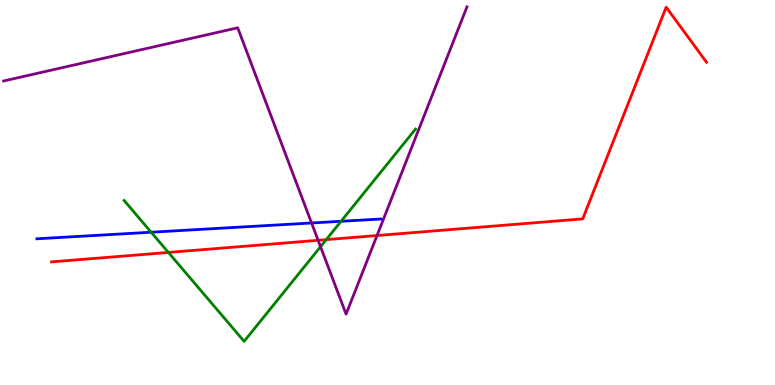[{'lines': ['blue', 'red'], 'intersections': []}, {'lines': ['green', 'red'], 'intersections': [{'x': 2.17, 'y': 3.44}, {'x': 4.21, 'y': 3.78}]}, {'lines': ['purple', 'red'], 'intersections': [{'x': 4.1, 'y': 3.76}, {'x': 4.86, 'y': 3.88}]}, {'lines': ['blue', 'green'], 'intersections': [{'x': 1.95, 'y': 3.97}, {'x': 4.4, 'y': 4.25}]}, {'lines': ['blue', 'purple'], 'intersections': [{'x': 4.02, 'y': 4.21}]}, {'lines': ['green', 'purple'], 'intersections': [{'x': 4.14, 'y': 3.59}]}]